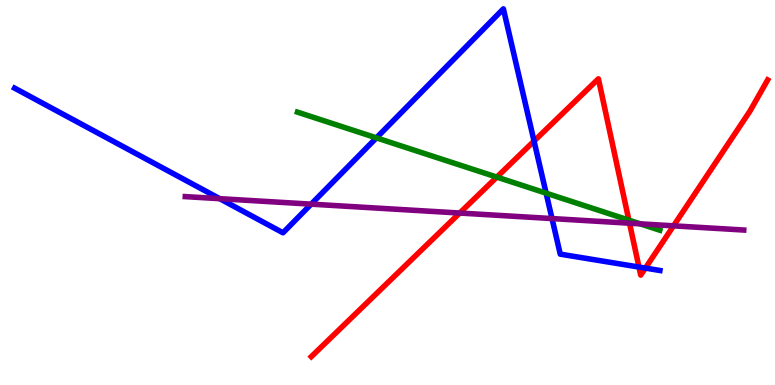[{'lines': ['blue', 'red'], 'intersections': [{'x': 6.89, 'y': 6.34}, {'x': 8.24, 'y': 3.06}, {'x': 8.33, 'y': 3.04}]}, {'lines': ['green', 'red'], 'intersections': [{'x': 6.41, 'y': 5.4}, {'x': 8.11, 'y': 4.28}]}, {'lines': ['purple', 'red'], 'intersections': [{'x': 5.93, 'y': 4.47}, {'x': 8.12, 'y': 4.2}, {'x': 8.69, 'y': 4.13}]}, {'lines': ['blue', 'green'], 'intersections': [{'x': 4.86, 'y': 6.42}, {'x': 7.05, 'y': 4.98}]}, {'lines': ['blue', 'purple'], 'intersections': [{'x': 2.84, 'y': 4.84}, {'x': 4.02, 'y': 4.7}, {'x': 7.12, 'y': 4.32}]}, {'lines': ['green', 'purple'], 'intersections': [{'x': 8.26, 'y': 4.19}]}]